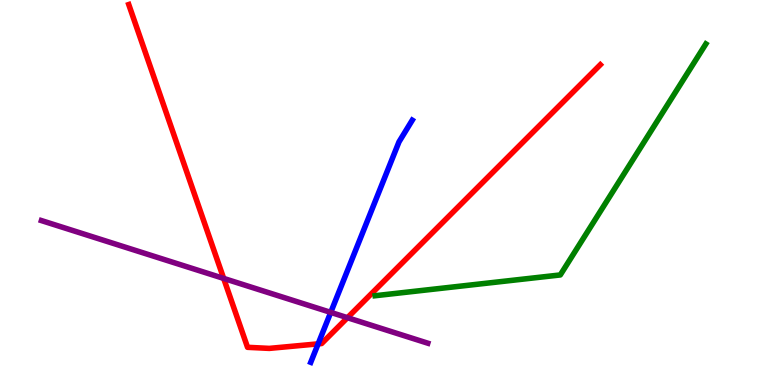[{'lines': ['blue', 'red'], 'intersections': [{'x': 4.11, 'y': 1.07}]}, {'lines': ['green', 'red'], 'intersections': []}, {'lines': ['purple', 'red'], 'intersections': [{'x': 2.89, 'y': 2.77}, {'x': 4.48, 'y': 1.75}]}, {'lines': ['blue', 'green'], 'intersections': []}, {'lines': ['blue', 'purple'], 'intersections': [{'x': 4.27, 'y': 1.89}]}, {'lines': ['green', 'purple'], 'intersections': []}]